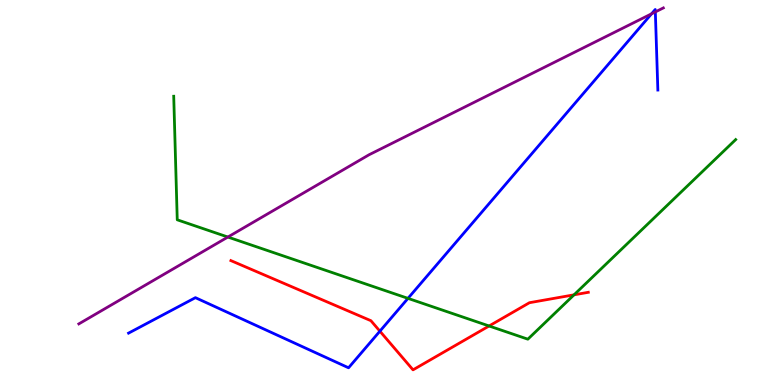[{'lines': ['blue', 'red'], 'intersections': [{'x': 4.9, 'y': 1.4}]}, {'lines': ['green', 'red'], 'intersections': [{'x': 6.31, 'y': 1.53}, {'x': 7.41, 'y': 2.34}]}, {'lines': ['purple', 'red'], 'intersections': []}, {'lines': ['blue', 'green'], 'intersections': [{'x': 5.26, 'y': 2.25}]}, {'lines': ['blue', 'purple'], 'intersections': [{'x': 8.41, 'y': 9.64}, {'x': 8.46, 'y': 9.69}]}, {'lines': ['green', 'purple'], 'intersections': [{'x': 2.94, 'y': 3.84}]}]